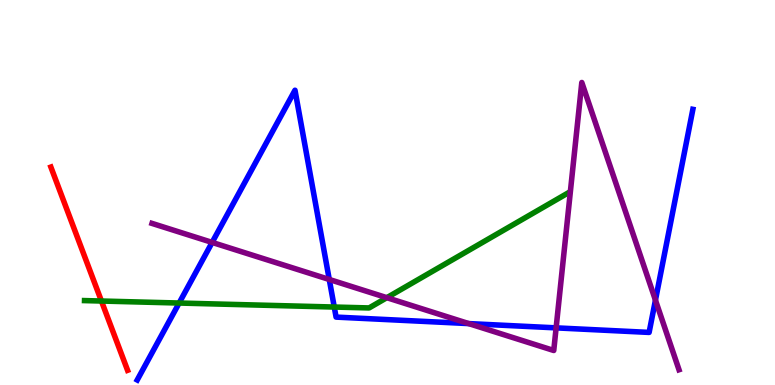[{'lines': ['blue', 'red'], 'intersections': []}, {'lines': ['green', 'red'], 'intersections': [{'x': 1.31, 'y': 2.18}]}, {'lines': ['purple', 'red'], 'intersections': []}, {'lines': ['blue', 'green'], 'intersections': [{'x': 2.31, 'y': 2.13}, {'x': 4.31, 'y': 2.02}]}, {'lines': ['blue', 'purple'], 'intersections': [{'x': 2.74, 'y': 3.7}, {'x': 4.25, 'y': 2.74}, {'x': 6.05, 'y': 1.6}, {'x': 7.18, 'y': 1.48}, {'x': 8.46, 'y': 2.2}]}, {'lines': ['green', 'purple'], 'intersections': [{'x': 4.99, 'y': 2.27}]}]